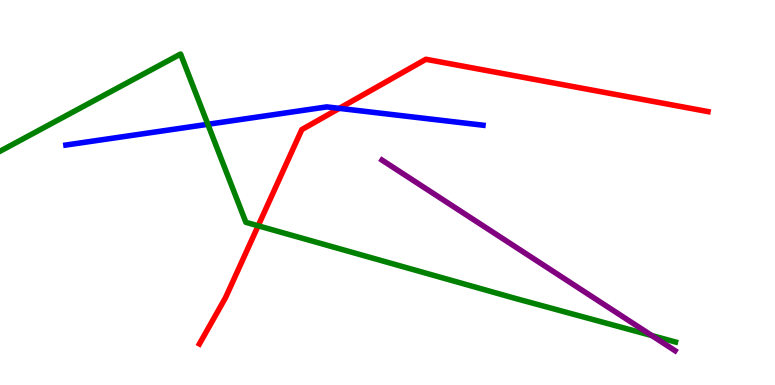[{'lines': ['blue', 'red'], 'intersections': [{'x': 4.38, 'y': 7.19}]}, {'lines': ['green', 'red'], 'intersections': [{'x': 3.33, 'y': 4.14}]}, {'lines': ['purple', 'red'], 'intersections': []}, {'lines': ['blue', 'green'], 'intersections': [{'x': 2.68, 'y': 6.77}]}, {'lines': ['blue', 'purple'], 'intersections': []}, {'lines': ['green', 'purple'], 'intersections': [{'x': 8.41, 'y': 1.28}]}]